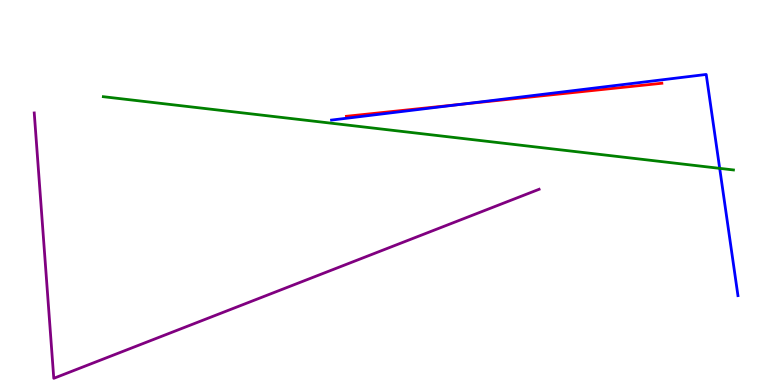[{'lines': ['blue', 'red'], 'intersections': [{'x': 5.96, 'y': 7.29}]}, {'lines': ['green', 'red'], 'intersections': []}, {'lines': ['purple', 'red'], 'intersections': []}, {'lines': ['blue', 'green'], 'intersections': [{'x': 9.29, 'y': 5.63}]}, {'lines': ['blue', 'purple'], 'intersections': []}, {'lines': ['green', 'purple'], 'intersections': []}]